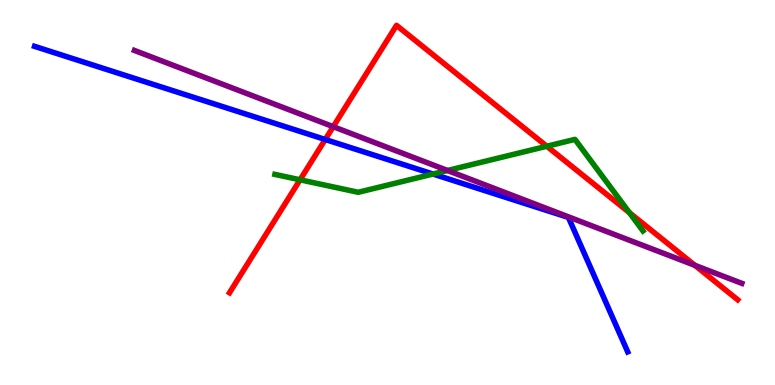[{'lines': ['blue', 'red'], 'intersections': [{'x': 4.2, 'y': 6.38}]}, {'lines': ['green', 'red'], 'intersections': [{'x': 3.87, 'y': 5.33}, {'x': 7.06, 'y': 6.2}, {'x': 8.12, 'y': 4.48}]}, {'lines': ['purple', 'red'], 'intersections': [{'x': 4.3, 'y': 6.71}, {'x': 8.97, 'y': 3.11}]}, {'lines': ['blue', 'green'], 'intersections': [{'x': 5.59, 'y': 5.48}]}, {'lines': ['blue', 'purple'], 'intersections': []}, {'lines': ['green', 'purple'], 'intersections': [{'x': 5.77, 'y': 5.57}]}]